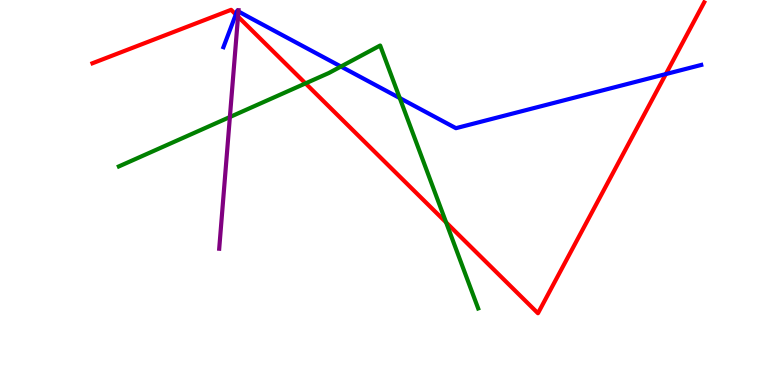[{'lines': ['blue', 'red'], 'intersections': [{'x': 3.04, 'y': 9.62}, {'x': 8.59, 'y': 8.08}]}, {'lines': ['green', 'red'], 'intersections': [{'x': 3.94, 'y': 7.83}, {'x': 5.76, 'y': 4.22}]}, {'lines': ['purple', 'red'], 'intersections': [{'x': 3.07, 'y': 9.57}]}, {'lines': ['blue', 'green'], 'intersections': [{'x': 4.4, 'y': 8.27}, {'x': 5.16, 'y': 7.45}]}, {'lines': ['blue', 'purple'], 'intersections': [{'x': 3.08, 'y': 9.7}]}, {'lines': ['green', 'purple'], 'intersections': [{'x': 2.97, 'y': 6.96}]}]